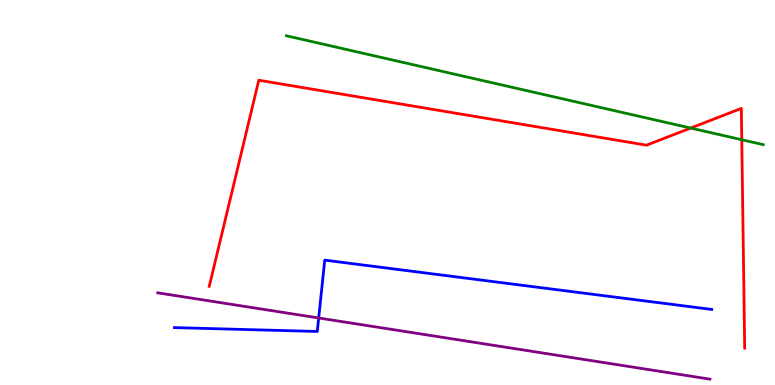[{'lines': ['blue', 'red'], 'intersections': []}, {'lines': ['green', 'red'], 'intersections': [{'x': 8.91, 'y': 6.67}, {'x': 9.57, 'y': 6.37}]}, {'lines': ['purple', 'red'], 'intersections': []}, {'lines': ['blue', 'green'], 'intersections': []}, {'lines': ['blue', 'purple'], 'intersections': [{'x': 4.11, 'y': 1.74}]}, {'lines': ['green', 'purple'], 'intersections': []}]